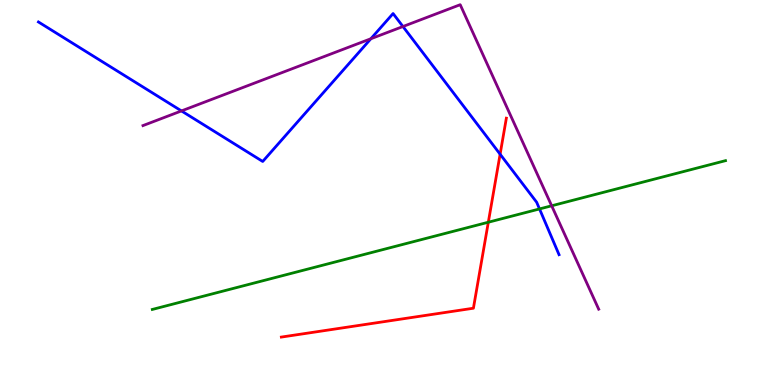[{'lines': ['blue', 'red'], 'intersections': [{'x': 6.45, 'y': 5.99}]}, {'lines': ['green', 'red'], 'intersections': [{'x': 6.3, 'y': 4.23}]}, {'lines': ['purple', 'red'], 'intersections': []}, {'lines': ['blue', 'green'], 'intersections': [{'x': 6.96, 'y': 4.57}]}, {'lines': ['blue', 'purple'], 'intersections': [{'x': 2.34, 'y': 7.12}, {'x': 4.79, 'y': 8.99}, {'x': 5.2, 'y': 9.31}]}, {'lines': ['green', 'purple'], 'intersections': [{'x': 7.12, 'y': 4.65}]}]